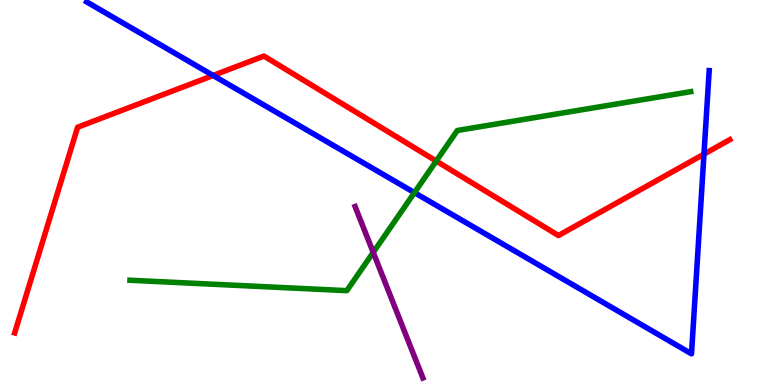[{'lines': ['blue', 'red'], 'intersections': [{'x': 2.75, 'y': 8.04}, {'x': 9.08, 'y': 6.0}]}, {'lines': ['green', 'red'], 'intersections': [{'x': 5.63, 'y': 5.82}]}, {'lines': ['purple', 'red'], 'intersections': []}, {'lines': ['blue', 'green'], 'intersections': [{'x': 5.35, 'y': 5.0}]}, {'lines': ['blue', 'purple'], 'intersections': []}, {'lines': ['green', 'purple'], 'intersections': [{'x': 4.82, 'y': 3.44}]}]